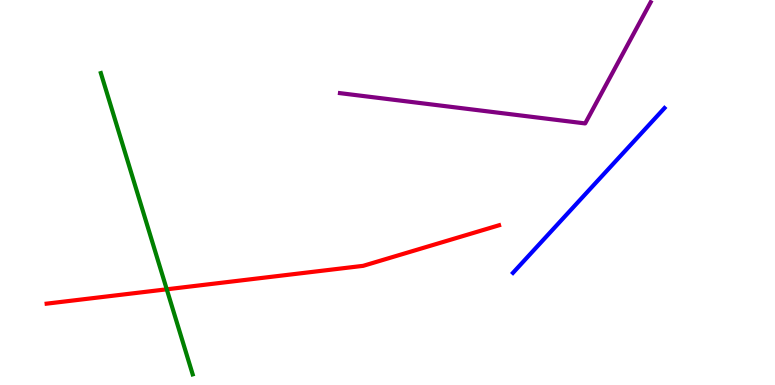[{'lines': ['blue', 'red'], 'intersections': []}, {'lines': ['green', 'red'], 'intersections': [{'x': 2.15, 'y': 2.49}]}, {'lines': ['purple', 'red'], 'intersections': []}, {'lines': ['blue', 'green'], 'intersections': []}, {'lines': ['blue', 'purple'], 'intersections': []}, {'lines': ['green', 'purple'], 'intersections': []}]